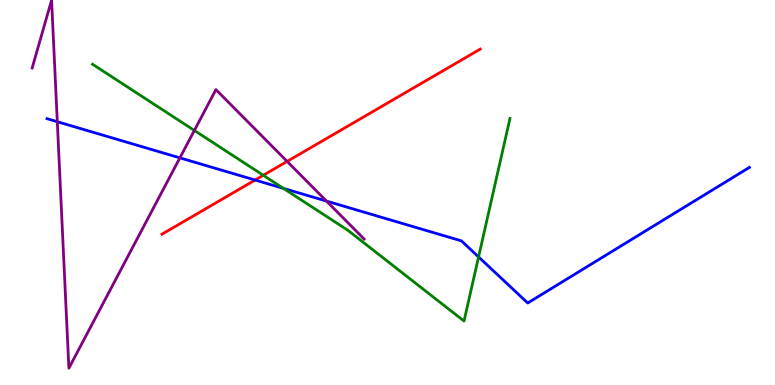[{'lines': ['blue', 'red'], 'intersections': [{'x': 3.29, 'y': 5.32}]}, {'lines': ['green', 'red'], 'intersections': [{'x': 3.4, 'y': 5.45}]}, {'lines': ['purple', 'red'], 'intersections': [{'x': 3.7, 'y': 5.81}]}, {'lines': ['blue', 'green'], 'intersections': [{'x': 3.66, 'y': 5.11}, {'x': 6.18, 'y': 3.33}]}, {'lines': ['blue', 'purple'], 'intersections': [{'x': 0.739, 'y': 6.84}, {'x': 2.32, 'y': 5.9}, {'x': 4.21, 'y': 4.78}]}, {'lines': ['green', 'purple'], 'intersections': [{'x': 2.51, 'y': 6.61}]}]